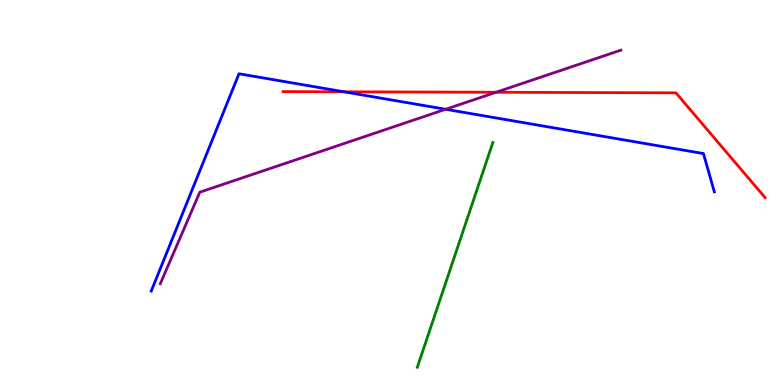[{'lines': ['blue', 'red'], 'intersections': [{'x': 4.44, 'y': 7.62}]}, {'lines': ['green', 'red'], 'intersections': []}, {'lines': ['purple', 'red'], 'intersections': [{'x': 6.4, 'y': 7.6}]}, {'lines': ['blue', 'green'], 'intersections': []}, {'lines': ['blue', 'purple'], 'intersections': [{'x': 5.75, 'y': 7.16}]}, {'lines': ['green', 'purple'], 'intersections': []}]